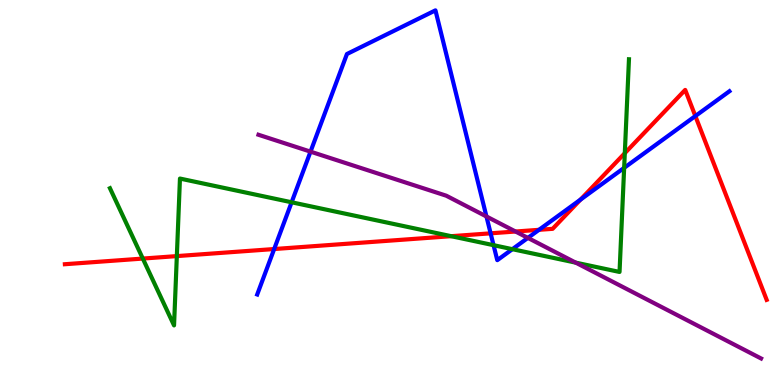[{'lines': ['blue', 'red'], 'intersections': [{'x': 3.54, 'y': 3.53}, {'x': 6.33, 'y': 3.94}, {'x': 6.95, 'y': 4.03}, {'x': 7.49, 'y': 4.81}, {'x': 8.97, 'y': 6.99}]}, {'lines': ['green', 'red'], 'intersections': [{'x': 1.84, 'y': 3.28}, {'x': 2.28, 'y': 3.35}, {'x': 5.82, 'y': 3.87}, {'x': 8.06, 'y': 6.02}]}, {'lines': ['purple', 'red'], 'intersections': [{'x': 6.65, 'y': 3.99}]}, {'lines': ['blue', 'green'], 'intersections': [{'x': 3.76, 'y': 4.75}, {'x': 6.37, 'y': 3.63}, {'x': 6.61, 'y': 3.53}, {'x': 8.05, 'y': 5.64}]}, {'lines': ['blue', 'purple'], 'intersections': [{'x': 4.01, 'y': 6.06}, {'x': 6.28, 'y': 4.38}, {'x': 6.81, 'y': 3.82}]}, {'lines': ['green', 'purple'], 'intersections': [{'x': 7.43, 'y': 3.18}]}]